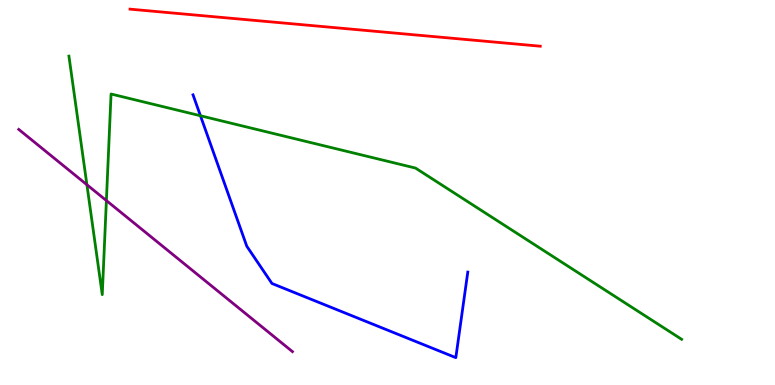[{'lines': ['blue', 'red'], 'intersections': []}, {'lines': ['green', 'red'], 'intersections': []}, {'lines': ['purple', 'red'], 'intersections': []}, {'lines': ['blue', 'green'], 'intersections': [{'x': 2.59, 'y': 6.99}]}, {'lines': ['blue', 'purple'], 'intersections': []}, {'lines': ['green', 'purple'], 'intersections': [{'x': 1.12, 'y': 5.2}, {'x': 1.37, 'y': 4.79}]}]